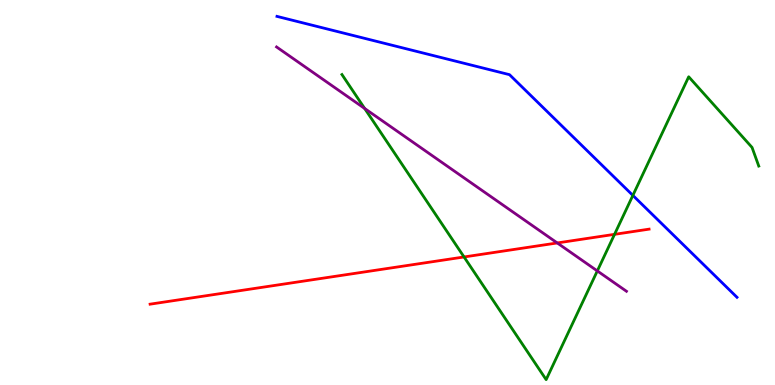[{'lines': ['blue', 'red'], 'intersections': []}, {'lines': ['green', 'red'], 'intersections': [{'x': 5.99, 'y': 3.33}, {'x': 7.93, 'y': 3.91}]}, {'lines': ['purple', 'red'], 'intersections': [{'x': 7.19, 'y': 3.69}]}, {'lines': ['blue', 'green'], 'intersections': [{'x': 8.17, 'y': 4.92}]}, {'lines': ['blue', 'purple'], 'intersections': []}, {'lines': ['green', 'purple'], 'intersections': [{'x': 4.71, 'y': 7.18}, {'x': 7.71, 'y': 2.96}]}]